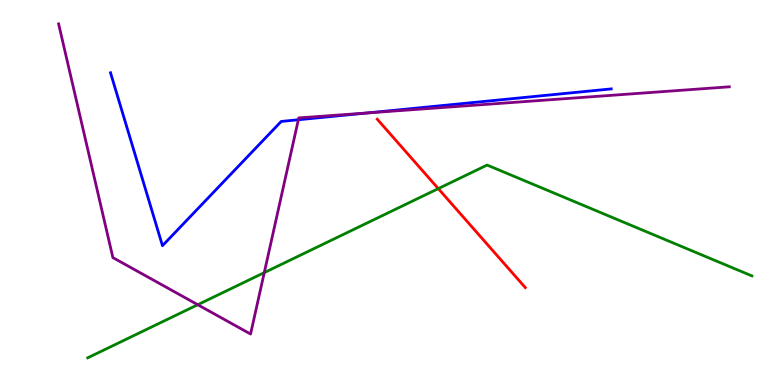[{'lines': ['blue', 'red'], 'intersections': []}, {'lines': ['green', 'red'], 'intersections': [{'x': 5.66, 'y': 5.1}]}, {'lines': ['purple', 'red'], 'intersections': []}, {'lines': ['blue', 'green'], 'intersections': []}, {'lines': ['blue', 'purple'], 'intersections': [{'x': 3.85, 'y': 6.89}, {'x': 4.74, 'y': 7.07}]}, {'lines': ['green', 'purple'], 'intersections': [{'x': 2.55, 'y': 2.09}, {'x': 3.41, 'y': 2.92}]}]